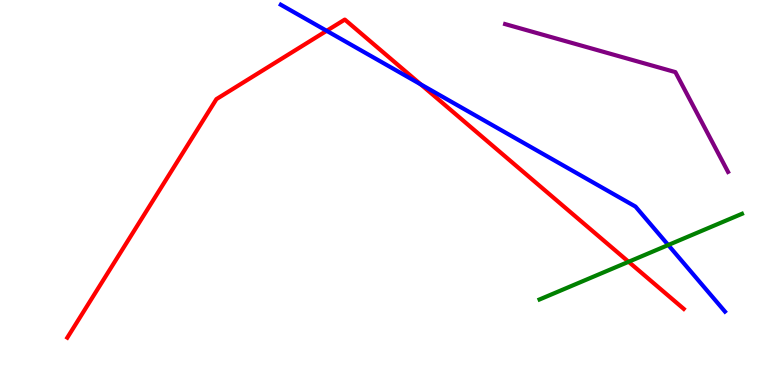[{'lines': ['blue', 'red'], 'intersections': [{'x': 4.21, 'y': 9.2}, {'x': 5.43, 'y': 7.81}]}, {'lines': ['green', 'red'], 'intersections': [{'x': 8.11, 'y': 3.2}]}, {'lines': ['purple', 'red'], 'intersections': []}, {'lines': ['blue', 'green'], 'intersections': [{'x': 8.62, 'y': 3.64}]}, {'lines': ['blue', 'purple'], 'intersections': []}, {'lines': ['green', 'purple'], 'intersections': []}]